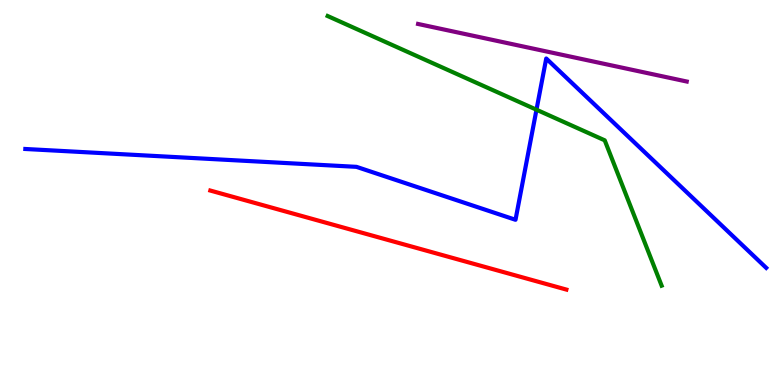[{'lines': ['blue', 'red'], 'intersections': []}, {'lines': ['green', 'red'], 'intersections': []}, {'lines': ['purple', 'red'], 'intersections': []}, {'lines': ['blue', 'green'], 'intersections': [{'x': 6.92, 'y': 7.15}]}, {'lines': ['blue', 'purple'], 'intersections': []}, {'lines': ['green', 'purple'], 'intersections': []}]